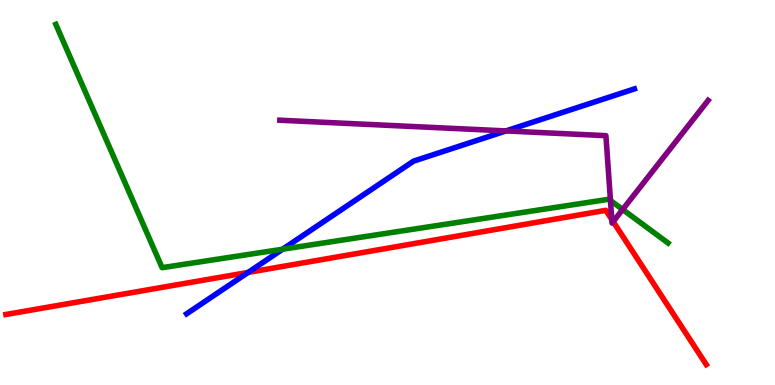[{'lines': ['blue', 'red'], 'intersections': [{'x': 3.2, 'y': 2.92}]}, {'lines': ['green', 'red'], 'intersections': []}, {'lines': ['purple', 'red'], 'intersections': [{'x': 7.89, 'y': 4.3}, {'x': 7.91, 'y': 4.24}]}, {'lines': ['blue', 'green'], 'intersections': [{'x': 3.65, 'y': 3.53}]}, {'lines': ['blue', 'purple'], 'intersections': [{'x': 6.53, 'y': 6.6}]}, {'lines': ['green', 'purple'], 'intersections': [{'x': 7.88, 'y': 4.79}, {'x': 8.03, 'y': 4.56}]}]